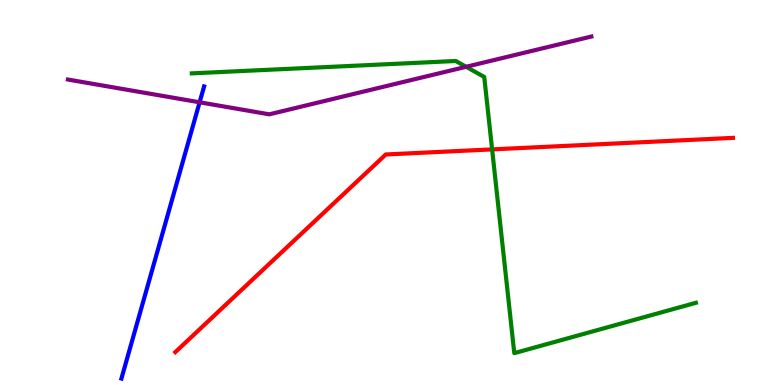[{'lines': ['blue', 'red'], 'intersections': []}, {'lines': ['green', 'red'], 'intersections': [{'x': 6.35, 'y': 6.12}]}, {'lines': ['purple', 'red'], 'intersections': []}, {'lines': ['blue', 'green'], 'intersections': []}, {'lines': ['blue', 'purple'], 'intersections': [{'x': 2.58, 'y': 7.34}]}, {'lines': ['green', 'purple'], 'intersections': [{'x': 6.01, 'y': 8.27}]}]